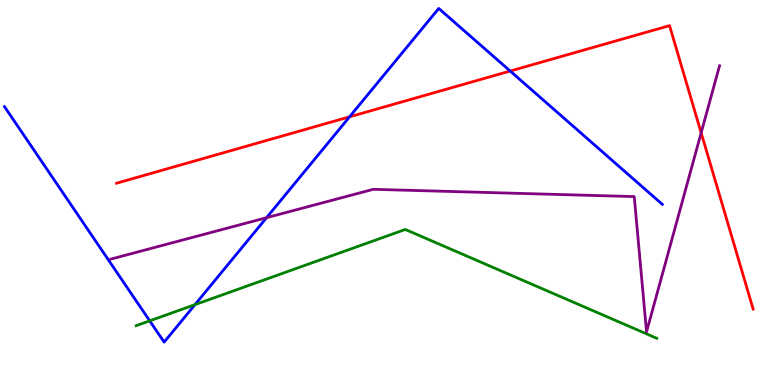[{'lines': ['blue', 'red'], 'intersections': [{'x': 4.51, 'y': 6.97}, {'x': 6.58, 'y': 8.15}]}, {'lines': ['green', 'red'], 'intersections': []}, {'lines': ['purple', 'red'], 'intersections': [{'x': 9.05, 'y': 6.55}]}, {'lines': ['blue', 'green'], 'intersections': [{'x': 1.93, 'y': 1.67}, {'x': 2.52, 'y': 2.09}]}, {'lines': ['blue', 'purple'], 'intersections': [{'x': 3.44, 'y': 4.35}]}, {'lines': ['green', 'purple'], 'intersections': []}]